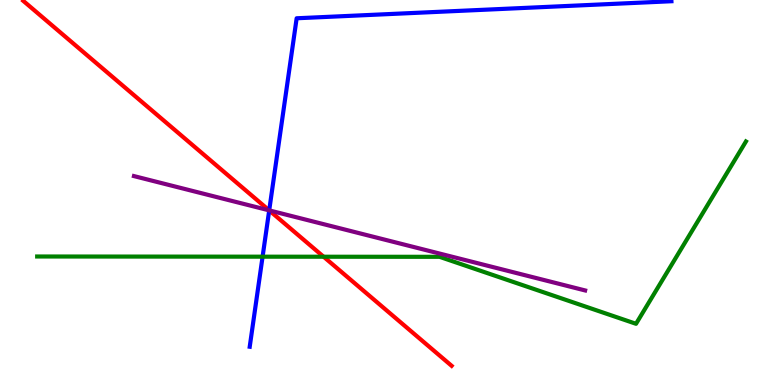[{'lines': ['blue', 'red'], 'intersections': [{'x': 3.47, 'y': 4.54}]}, {'lines': ['green', 'red'], 'intersections': [{'x': 4.18, 'y': 3.33}]}, {'lines': ['purple', 'red'], 'intersections': [{'x': 3.47, 'y': 4.54}]}, {'lines': ['blue', 'green'], 'intersections': [{'x': 3.39, 'y': 3.33}]}, {'lines': ['blue', 'purple'], 'intersections': [{'x': 3.47, 'y': 4.54}]}, {'lines': ['green', 'purple'], 'intersections': []}]